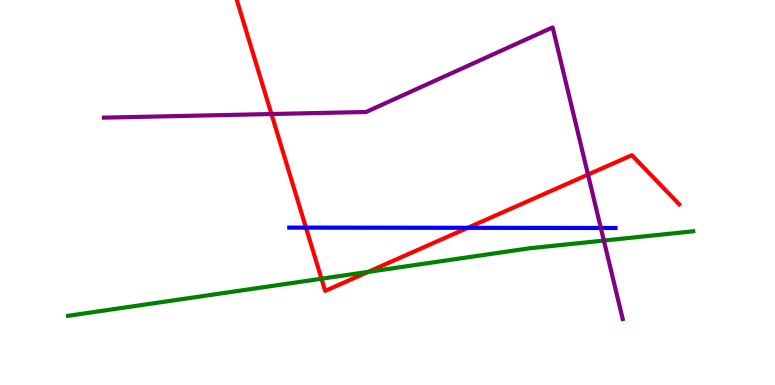[{'lines': ['blue', 'red'], 'intersections': [{'x': 3.95, 'y': 4.09}, {'x': 6.04, 'y': 4.08}]}, {'lines': ['green', 'red'], 'intersections': [{'x': 4.15, 'y': 2.76}, {'x': 4.75, 'y': 2.94}]}, {'lines': ['purple', 'red'], 'intersections': [{'x': 3.5, 'y': 7.04}, {'x': 7.59, 'y': 5.46}]}, {'lines': ['blue', 'green'], 'intersections': []}, {'lines': ['blue', 'purple'], 'intersections': [{'x': 7.75, 'y': 4.08}]}, {'lines': ['green', 'purple'], 'intersections': [{'x': 7.79, 'y': 3.75}]}]